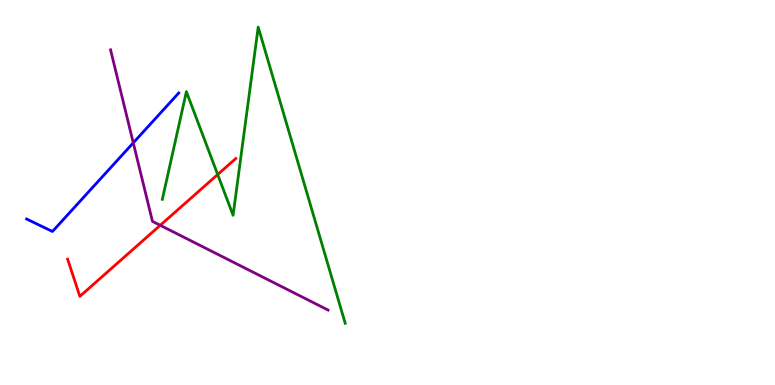[{'lines': ['blue', 'red'], 'intersections': []}, {'lines': ['green', 'red'], 'intersections': [{'x': 2.81, 'y': 5.47}]}, {'lines': ['purple', 'red'], 'intersections': [{'x': 2.07, 'y': 4.15}]}, {'lines': ['blue', 'green'], 'intersections': []}, {'lines': ['blue', 'purple'], 'intersections': [{'x': 1.72, 'y': 6.29}]}, {'lines': ['green', 'purple'], 'intersections': []}]